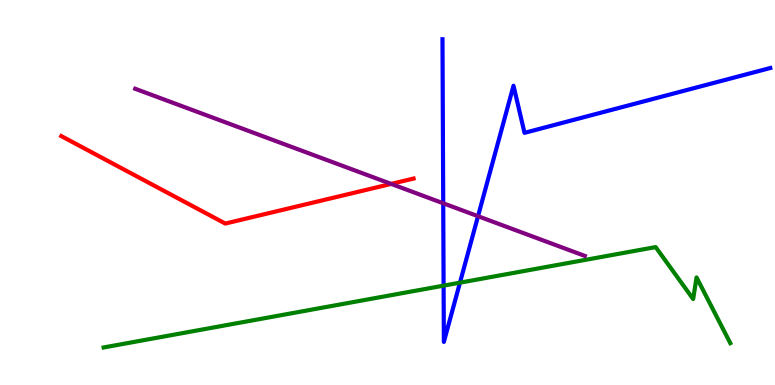[{'lines': ['blue', 'red'], 'intersections': []}, {'lines': ['green', 'red'], 'intersections': []}, {'lines': ['purple', 'red'], 'intersections': [{'x': 5.05, 'y': 5.22}]}, {'lines': ['blue', 'green'], 'intersections': [{'x': 5.72, 'y': 2.58}, {'x': 5.93, 'y': 2.66}]}, {'lines': ['blue', 'purple'], 'intersections': [{'x': 5.72, 'y': 4.72}, {'x': 6.17, 'y': 4.38}]}, {'lines': ['green', 'purple'], 'intersections': []}]